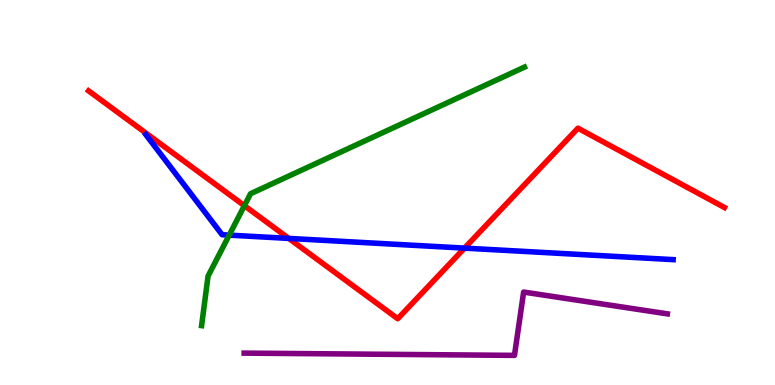[{'lines': ['blue', 'red'], 'intersections': [{'x': 3.73, 'y': 3.81}, {'x': 5.99, 'y': 3.56}]}, {'lines': ['green', 'red'], 'intersections': [{'x': 3.15, 'y': 4.66}]}, {'lines': ['purple', 'red'], 'intersections': []}, {'lines': ['blue', 'green'], 'intersections': [{'x': 2.96, 'y': 3.89}]}, {'lines': ['blue', 'purple'], 'intersections': []}, {'lines': ['green', 'purple'], 'intersections': []}]